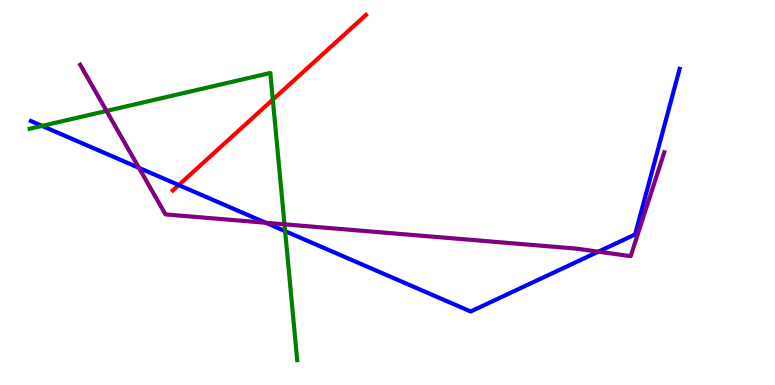[{'lines': ['blue', 'red'], 'intersections': [{'x': 2.31, 'y': 5.19}]}, {'lines': ['green', 'red'], 'intersections': [{'x': 3.52, 'y': 7.41}]}, {'lines': ['purple', 'red'], 'intersections': []}, {'lines': ['blue', 'green'], 'intersections': [{'x': 0.543, 'y': 6.73}, {'x': 3.68, 'y': 4.0}]}, {'lines': ['blue', 'purple'], 'intersections': [{'x': 1.79, 'y': 5.64}, {'x': 3.43, 'y': 4.21}, {'x': 7.72, 'y': 3.46}]}, {'lines': ['green', 'purple'], 'intersections': [{'x': 1.37, 'y': 7.12}, {'x': 3.67, 'y': 4.17}]}]